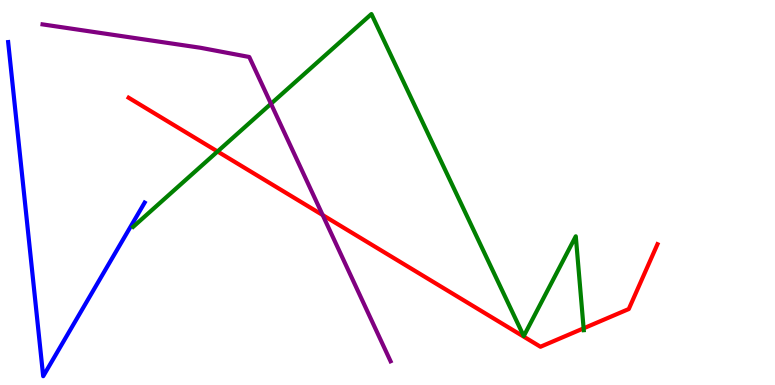[{'lines': ['blue', 'red'], 'intersections': []}, {'lines': ['green', 'red'], 'intersections': [{'x': 2.81, 'y': 6.07}, {'x': 7.53, 'y': 1.47}]}, {'lines': ['purple', 'red'], 'intersections': [{'x': 4.16, 'y': 4.41}]}, {'lines': ['blue', 'green'], 'intersections': []}, {'lines': ['blue', 'purple'], 'intersections': []}, {'lines': ['green', 'purple'], 'intersections': [{'x': 3.5, 'y': 7.31}]}]